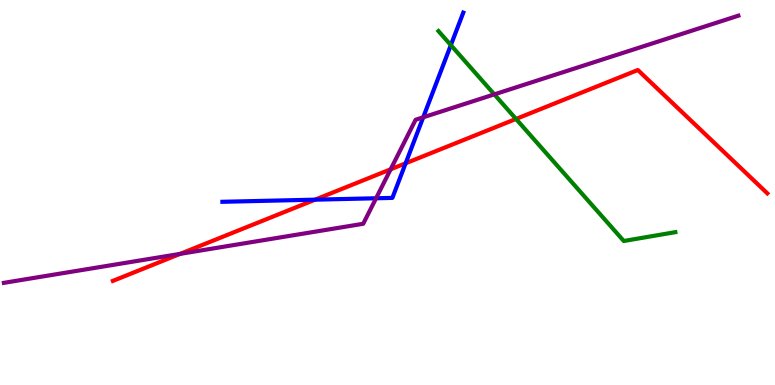[{'lines': ['blue', 'red'], 'intersections': [{'x': 4.07, 'y': 4.81}, {'x': 5.23, 'y': 5.76}]}, {'lines': ['green', 'red'], 'intersections': [{'x': 6.66, 'y': 6.91}]}, {'lines': ['purple', 'red'], 'intersections': [{'x': 2.32, 'y': 3.41}, {'x': 5.04, 'y': 5.6}]}, {'lines': ['blue', 'green'], 'intersections': [{'x': 5.82, 'y': 8.83}]}, {'lines': ['blue', 'purple'], 'intersections': [{'x': 4.85, 'y': 4.85}, {'x': 5.46, 'y': 6.95}]}, {'lines': ['green', 'purple'], 'intersections': [{'x': 6.38, 'y': 7.55}]}]